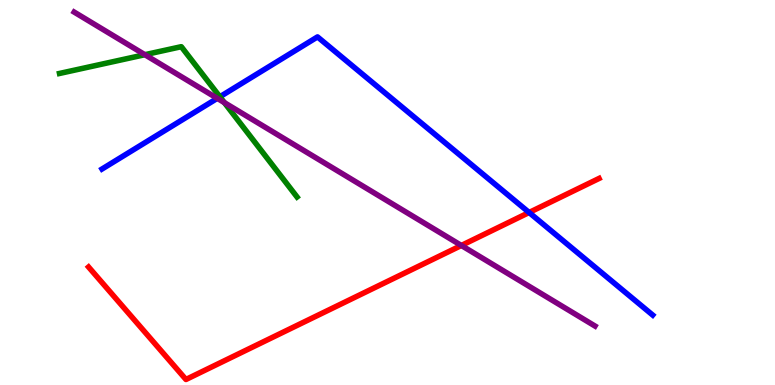[{'lines': ['blue', 'red'], 'intersections': [{'x': 6.83, 'y': 4.48}]}, {'lines': ['green', 'red'], 'intersections': []}, {'lines': ['purple', 'red'], 'intersections': [{'x': 5.95, 'y': 3.62}]}, {'lines': ['blue', 'green'], 'intersections': [{'x': 2.84, 'y': 7.49}]}, {'lines': ['blue', 'purple'], 'intersections': [{'x': 2.8, 'y': 7.45}]}, {'lines': ['green', 'purple'], 'intersections': [{'x': 1.87, 'y': 8.58}, {'x': 2.9, 'y': 7.33}]}]